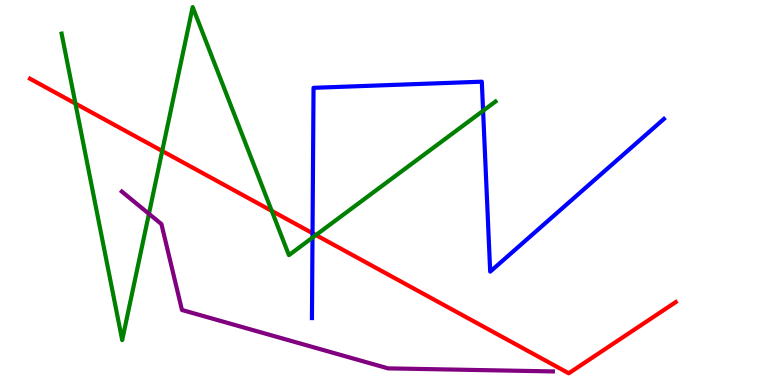[{'lines': ['blue', 'red'], 'intersections': [{'x': 4.03, 'y': 3.94}]}, {'lines': ['green', 'red'], 'intersections': [{'x': 0.973, 'y': 7.31}, {'x': 2.09, 'y': 6.08}, {'x': 3.51, 'y': 4.52}, {'x': 4.08, 'y': 3.89}]}, {'lines': ['purple', 'red'], 'intersections': []}, {'lines': ['blue', 'green'], 'intersections': [{'x': 4.03, 'y': 3.83}, {'x': 6.23, 'y': 7.12}]}, {'lines': ['blue', 'purple'], 'intersections': []}, {'lines': ['green', 'purple'], 'intersections': [{'x': 1.92, 'y': 4.45}]}]